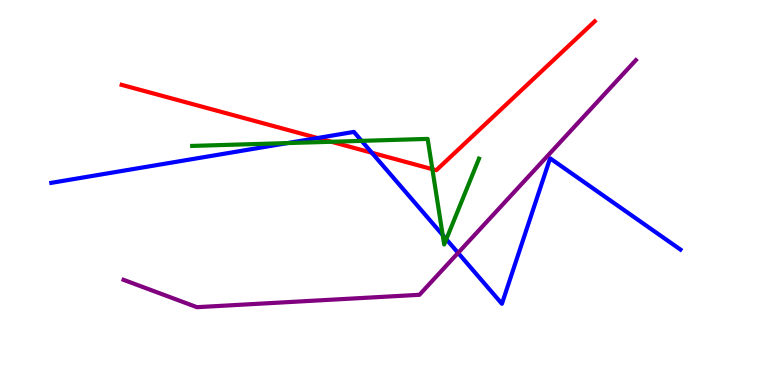[{'lines': ['blue', 'red'], 'intersections': [{'x': 4.1, 'y': 6.42}, {'x': 4.8, 'y': 6.03}]}, {'lines': ['green', 'red'], 'intersections': [{'x': 4.28, 'y': 6.32}, {'x': 5.58, 'y': 5.61}]}, {'lines': ['purple', 'red'], 'intersections': []}, {'lines': ['blue', 'green'], 'intersections': [{'x': 3.71, 'y': 6.28}, {'x': 4.67, 'y': 6.34}, {'x': 5.71, 'y': 3.9}, {'x': 5.76, 'y': 3.79}]}, {'lines': ['blue', 'purple'], 'intersections': [{'x': 5.91, 'y': 3.43}]}, {'lines': ['green', 'purple'], 'intersections': []}]